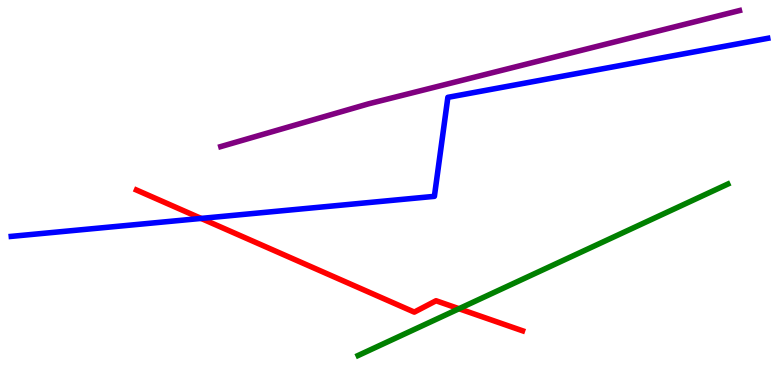[{'lines': ['blue', 'red'], 'intersections': [{'x': 2.59, 'y': 4.33}]}, {'lines': ['green', 'red'], 'intersections': [{'x': 5.92, 'y': 1.98}]}, {'lines': ['purple', 'red'], 'intersections': []}, {'lines': ['blue', 'green'], 'intersections': []}, {'lines': ['blue', 'purple'], 'intersections': []}, {'lines': ['green', 'purple'], 'intersections': []}]